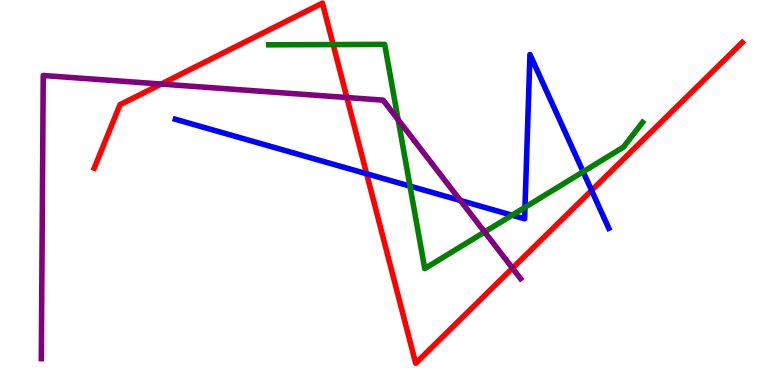[{'lines': ['blue', 'red'], 'intersections': [{'x': 4.73, 'y': 5.49}, {'x': 7.63, 'y': 5.05}]}, {'lines': ['green', 'red'], 'intersections': [{'x': 4.3, 'y': 8.84}]}, {'lines': ['purple', 'red'], 'intersections': [{'x': 2.08, 'y': 7.82}, {'x': 4.48, 'y': 7.47}, {'x': 6.61, 'y': 3.03}]}, {'lines': ['blue', 'green'], 'intersections': [{'x': 5.29, 'y': 5.17}, {'x': 6.61, 'y': 4.41}, {'x': 6.77, 'y': 4.62}, {'x': 7.52, 'y': 5.54}]}, {'lines': ['blue', 'purple'], 'intersections': [{'x': 5.94, 'y': 4.79}]}, {'lines': ['green', 'purple'], 'intersections': [{'x': 5.14, 'y': 6.89}, {'x': 6.25, 'y': 3.97}]}]